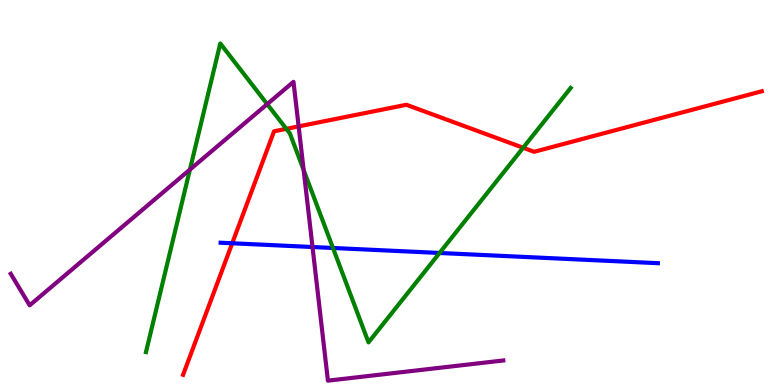[{'lines': ['blue', 'red'], 'intersections': [{'x': 3.0, 'y': 3.68}]}, {'lines': ['green', 'red'], 'intersections': [{'x': 3.69, 'y': 6.65}, {'x': 6.75, 'y': 6.16}]}, {'lines': ['purple', 'red'], 'intersections': [{'x': 3.85, 'y': 6.72}]}, {'lines': ['blue', 'green'], 'intersections': [{'x': 4.3, 'y': 3.56}, {'x': 5.67, 'y': 3.43}]}, {'lines': ['blue', 'purple'], 'intersections': [{'x': 4.03, 'y': 3.58}]}, {'lines': ['green', 'purple'], 'intersections': [{'x': 2.45, 'y': 5.6}, {'x': 3.45, 'y': 7.3}, {'x': 3.92, 'y': 5.58}]}]